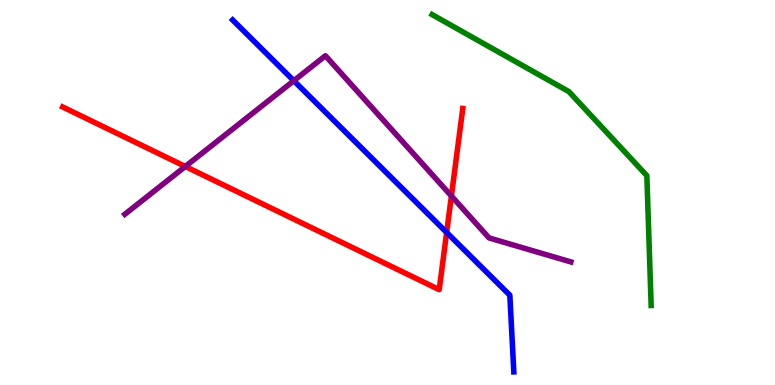[{'lines': ['blue', 'red'], 'intersections': [{'x': 5.76, 'y': 3.96}]}, {'lines': ['green', 'red'], 'intersections': []}, {'lines': ['purple', 'red'], 'intersections': [{'x': 2.39, 'y': 5.68}, {'x': 5.82, 'y': 4.91}]}, {'lines': ['blue', 'green'], 'intersections': []}, {'lines': ['blue', 'purple'], 'intersections': [{'x': 3.79, 'y': 7.9}]}, {'lines': ['green', 'purple'], 'intersections': []}]